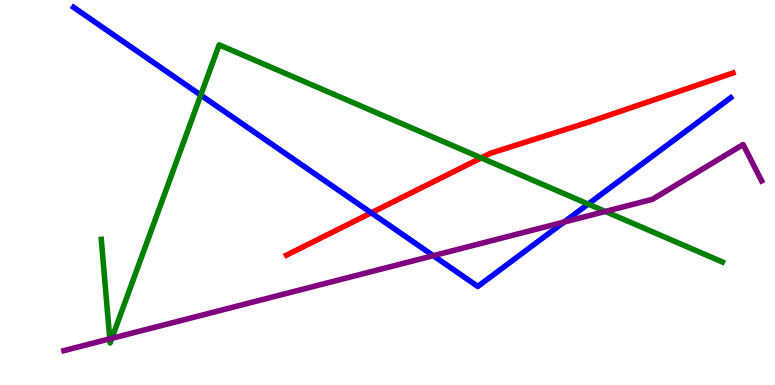[{'lines': ['blue', 'red'], 'intersections': [{'x': 4.79, 'y': 4.47}]}, {'lines': ['green', 'red'], 'intersections': [{'x': 6.21, 'y': 5.9}]}, {'lines': ['purple', 'red'], 'intersections': []}, {'lines': ['blue', 'green'], 'intersections': [{'x': 2.59, 'y': 7.53}, {'x': 7.59, 'y': 4.7}]}, {'lines': ['blue', 'purple'], 'intersections': [{'x': 5.59, 'y': 3.36}, {'x': 7.28, 'y': 4.23}]}, {'lines': ['green', 'purple'], 'intersections': [{'x': 1.42, 'y': 1.2}, {'x': 1.44, 'y': 1.21}, {'x': 7.81, 'y': 4.51}]}]